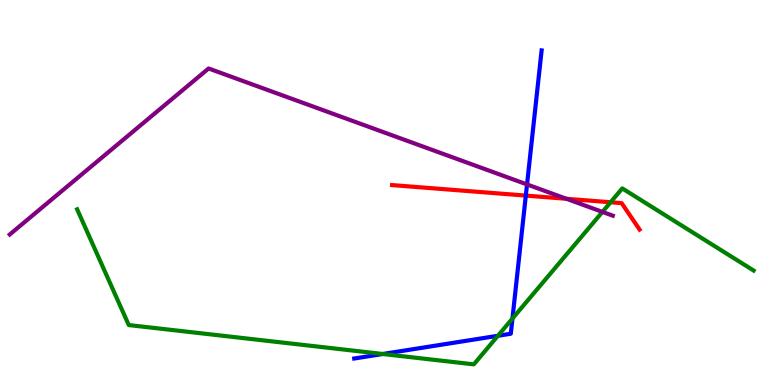[{'lines': ['blue', 'red'], 'intersections': [{'x': 6.78, 'y': 4.92}]}, {'lines': ['green', 'red'], 'intersections': [{'x': 7.88, 'y': 4.75}]}, {'lines': ['purple', 'red'], 'intersections': [{'x': 7.31, 'y': 4.84}]}, {'lines': ['blue', 'green'], 'intersections': [{'x': 4.94, 'y': 0.805}, {'x': 6.42, 'y': 1.28}, {'x': 6.61, 'y': 1.73}]}, {'lines': ['blue', 'purple'], 'intersections': [{'x': 6.8, 'y': 5.21}]}, {'lines': ['green', 'purple'], 'intersections': [{'x': 7.77, 'y': 4.5}]}]